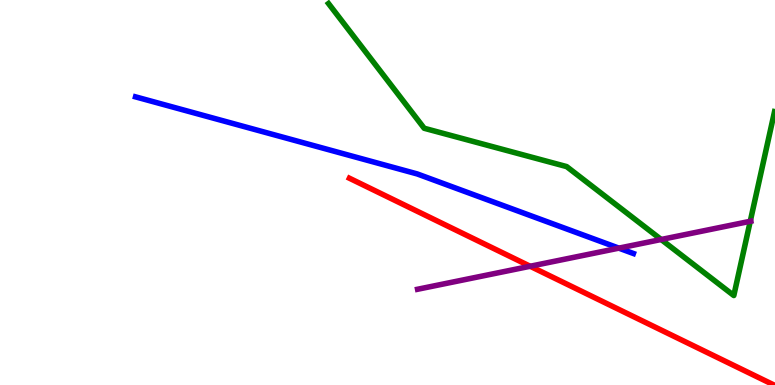[{'lines': ['blue', 'red'], 'intersections': []}, {'lines': ['green', 'red'], 'intersections': []}, {'lines': ['purple', 'red'], 'intersections': [{'x': 6.84, 'y': 3.08}]}, {'lines': ['blue', 'green'], 'intersections': []}, {'lines': ['blue', 'purple'], 'intersections': [{'x': 7.99, 'y': 3.55}]}, {'lines': ['green', 'purple'], 'intersections': [{'x': 8.53, 'y': 3.78}, {'x': 9.68, 'y': 4.25}]}]